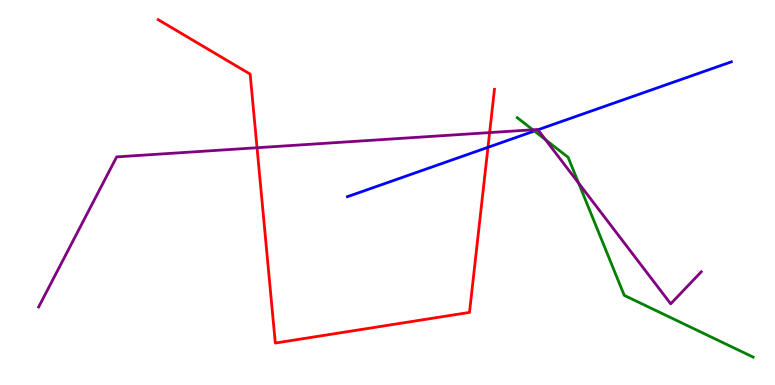[{'lines': ['blue', 'red'], 'intersections': [{'x': 6.3, 'y': 6.17}]}, {'lines': ['green', 'red'], 'intersections': []}, {'lines': ['purple', 'red'], 'intersections': [{'x': 3.32, 'y': 6.16}, {'x': 6.32, 'y': 6.56}]}, {'lines': ['blue', 'green'], 'intersections': [{'x': 6.9, 'y': 6.6}]}, {'lines': ['blue', 'purple'], 'intersections': [{'x': 6.94, 'y': 6.63}]}, {'lines': ['green', 'purple'], 'intersections': [{'x': 6.87, 'y': 6.63}, {'x': 7.04, 'y': 6.37}, {'x': 7.47, 'y': 5.24}]}]